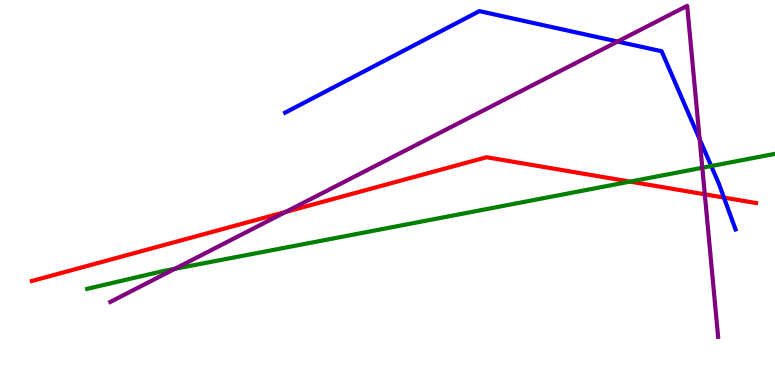[{'lines': ['blue', 'red'], 'intersections': [{'x': 9.34, 'y': 4.87}]}, {'lines': ['green', 'red'], 'intersections': [{'x': 8.13, 'y': 5.28}]}, {'lines': ['purple', 'red'], 'intersections': [{'x': 3.69, 'y': 4.5}, {'x': 9.09, 'y': 4.95}]}, {'lines': ['blue', 'green'], 'intersections': [{'x': 9.18, 'y': 5.69}]}, {'lines': ['blue', 'purple'], 'intersections': [{'x': 7.97, 'y': 8.92}, {'x': 9.03, 'y': 6.38}]}, {'lines': ['green', 'purple'], 'intersections': [{'x': 2.26, 'y': 3.02}, {'x': 9.06, 'y': 5.64}]}]